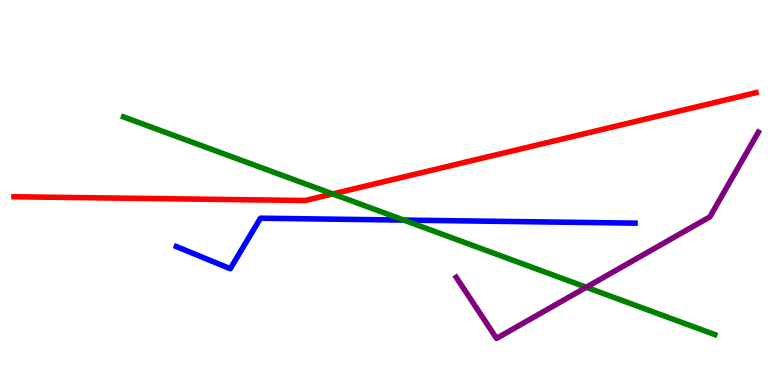[{'lines': ['blue', 'red'], 'intersections': []}, {'lines': ['green', 'red'], 'intersections': [{'x': 4.29, 'y': 4.96}]}, {'lines': ['purple', 'red'], 'intersections': []}, {'lines': ['blue', 'green'], 'intersections': [{'x': 5.21, 'y': 4.28}]}, {'lines': ['blue', 'purple'], 'intersections': []}, {'lines': ['green', 'purple'], 'intersections': [{'x': 7.56, 'y': 2.54}]}]